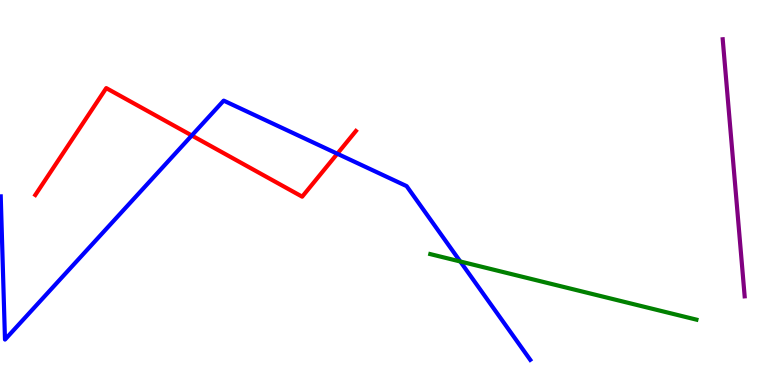[{'lines': ['blue', 'red'], 'intersections': [{'x': 2.47, 'y': 6.48}, {'x': 4.35, 'y': 6.01}]}, {'lines': ['green', 'red'], 'intersections': []}, {'lines': ['purple', 'red'], 'intersections': []}, {'lines': ['blue', 'green'], 'intersections': [{'x': 5.94, 'y': 3.21}]}, {'lines': ['blue', 'purple'], 'intersections': []}, {'lines': ['green', 'purple'], 'intersections': []}]